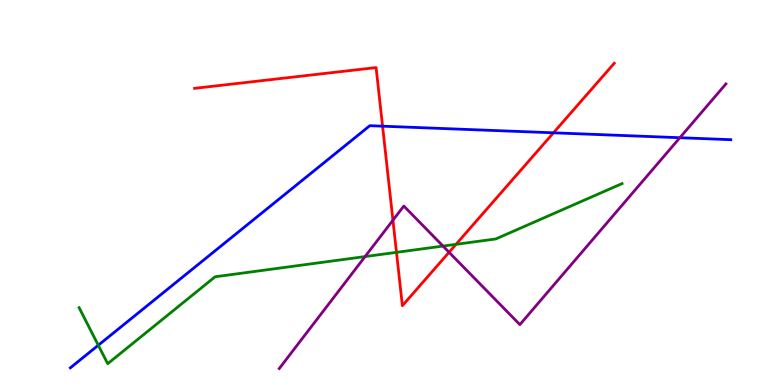[{'lines': ['blue', 'red'], 'intersections': [{'x': 4.94, 'y': 6.72}, {'x': 7.14, 'y': 6.55}]}, {'lines': ['green', 'red'], 'intersections': [{'x': 5.12, 'y': 3.45}, {'x': 5.88, 'y': 3.65}]}, {'lines': ['purple', 'red'], 'intersections': [{'x': 5.07, 'y': 4.28}, {'x': 5.79, 'y': 3.45}]}, {'lines': ['blue', 'green'], 'intersections': [{'x': 1.27, 'y': 1.03}]}, {'lines': ['blue', 'purple'], 'intersections': [{'x': 8.77, 'y': 6.42}]}, {'lines': ['green', 'purple'], 'intersections': [{'x': 4.71, 'y': 3.34}, {'x': 5.72, 'y': 3.61}]}]